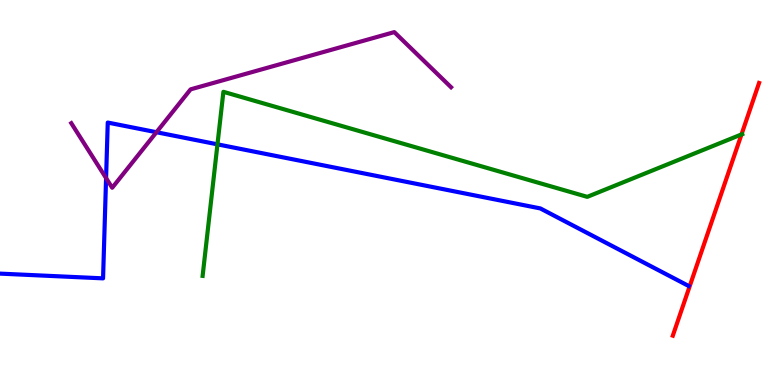[{'lines': ['blue', 'red'], 'intersections': []}, {'lines': ['green', 'red'], 'intersections': [{'x': 9.57, 'y': 6.51}]}, {'lines': ['purple', 'red'], 'intersections': []}, {'lines': ['blue', 'green'], 'intersections': [{'x': 2.81, 'y': 6.25}]}, {'lines': ['blue', 'purple'], 'intersections': [{'x': 1.37, 'y': 5.37}, {'x': 2.02, 'y': 6.57}]}, {'lines': ['green', 'purple'], 'intersections': []}]